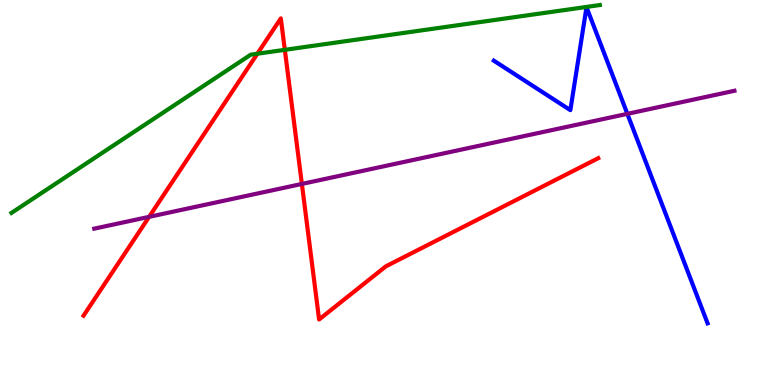[{'lines': ['blue', 'red'], 'intersections': []}, {'lines': ['green', 'red'], 'intersections': [{'x': 3.32, 'y': 8.6}, {'x': 3.68, 'y': 8.71}]}, {'lines': ['purple', 'red'], 'intersections': [{'x': 1.92, 'y': 4.37}, {'x': 3.9, 'y': 5.22}]}, {'lines': ['blue', 'green'], 'intersections': []}, {'lines': ['blue', 'purple'], 'intersections': [{'x': 8.09, 'y': 7.04}]}, {'lines': ['green', 'purple'], 'intersections': []}]